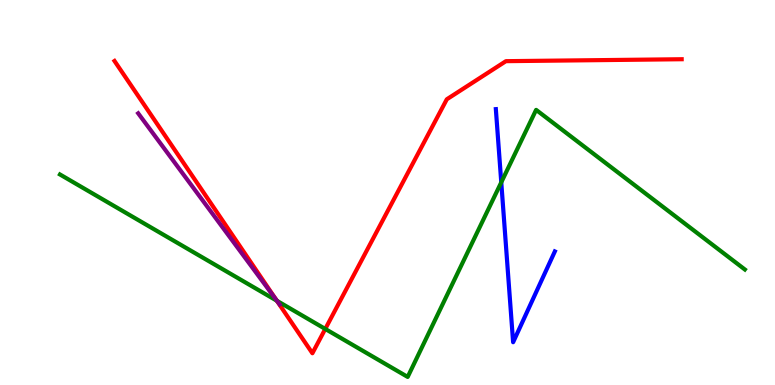[{'lines': ['blue', 'red'], 'intersections': []}, {'lines': ['green', 'red'], 'intersections': [{'x': 3.57, 'y': 2.19}, {'x': 4.2, 'y': 1.46}]}, {'lines': ['purple', 'red'], 'intersections': [{'x': 3.56, 'y': 2.22}]}, {'lines': ['blue', 'green'], 'intersections': [{'x': 6.47, 'y': 5.26}]}, {'lines': ['blue', 'purple'], 'intersections': []}, {'lines': ['green', 'purple'], 'intersections': [{'x': 3.57, 'y': 2.19}]}]